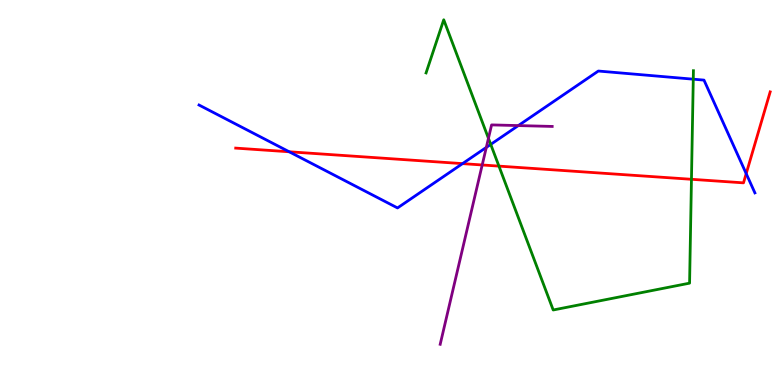[{'lines': ['blue', 'red'], 'intersections': [{'x': 3.73, 'y': 6.06}, {'x': 5.97, 'y': 5.75}, {'x': 9.63, 'y': 5.49}]}, {'lines': ['green', 'red'], 'intersections': [{'x': 6.44, 'y': 5.69}, {'x': 8.92, 'y': 5.34}]}, {'lines': ['purple', 'red'], 'intersections': [{'x': 6.22, 'y': 5.71}]}, {'lines': ['blue', 'green'], 'intersections': [{'x': 6.33, 'y': 6.25}, {'x': 8.95, 'y': 7.94}]}, {'lines': ['blue', 'purple'], 'intersections': [{'x': 6.28, 'y': 6.17}, {'x': 6.69, 'y': 6.74}]}, {'lines': ['green', 'purple'], 'intersections': [{'x': 6.3, 'y': 6.41}]}]